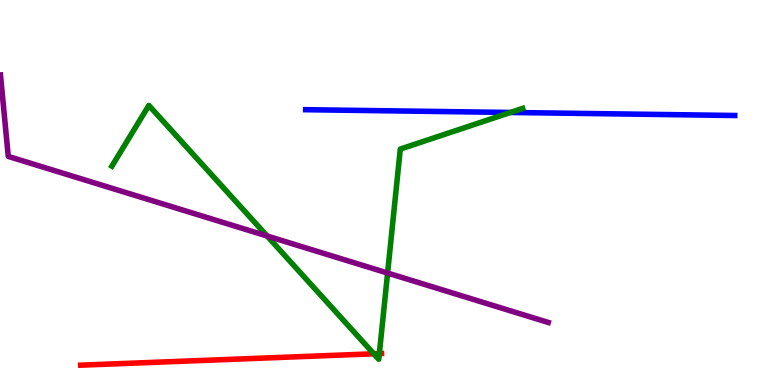[{'lines': ['blue', 'red'], 'intersections': []}, {'lines': ['green', 'red'], 'intersections': [{'x': 4.82, 'y': 0.811}, {'x': 4.89, 'y': 0.816}]}, {'lines': ['purple', 'red'], 'intersections': []}, {'lines': ['blue', 'green'], 'intersections': [{'x': 6.59, 'y': 7.08}]}, {'lines': ['blue', 'purple'], 'intersections': []}, {'lines': ['green', 'purple'], 'intersections': [{'x': 3.45, 'y': 3.87}, {'x': 5.0, 'y': 2.91}]}]